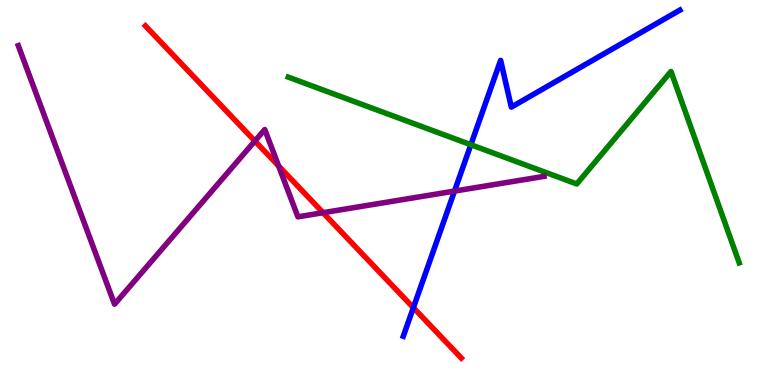[{'lines': ['blue', 'red'], 'intersections': [{'x': 5.33, 'y': 2.01}]}, {'lines': ['green', 'red'], 'intersections': []}, {'lines': ['purple', 'red'], 'intersections': [{'x': 3.29, 'y': 6.34}, {'x': 3.59, 'y': 5.69}, {'x': 4.17, 'y': 4.48}]}, {'lines': ['blue', 'green'], 'intersections': [{'x': 6.08, 'y': 6.24}]}, {'lines': ['blue', 'purple'], 'intersections': [{'x': 5.86, 'y': 5.04}]}, {'lines': ['green', 'purple'], 'intersections': []}]